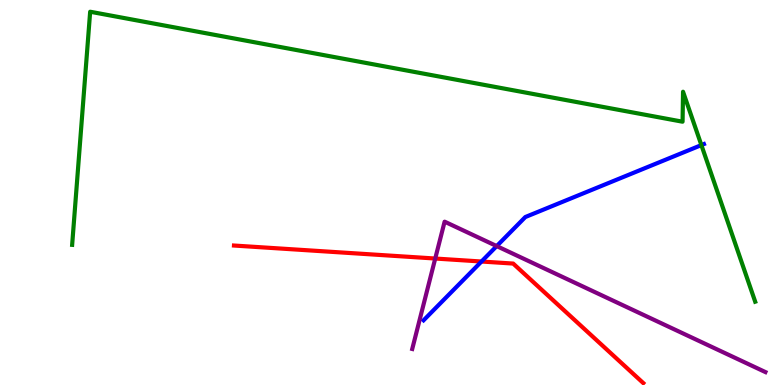[{'lines': ['blue', 'red'], 'intersections': [{'x': 6.21, 'y': 3.21}]}, {'lines': ['green', 'red'], 'intersections': []}, {'lines': ['purple', 'red'], 'intersections': [{'x': 5.62, 'y': 3.28}]}, {'lines': ['blue', 'green'], 'intersections': [{'x': 9.05, 'y': 6.23}]}, {'lines': ['blue', 'purple'], 'intersections': [{'x': 6.41, 'y': 3.61}]}, {'lines': ['green', 'purple'], 'intersections': []}]